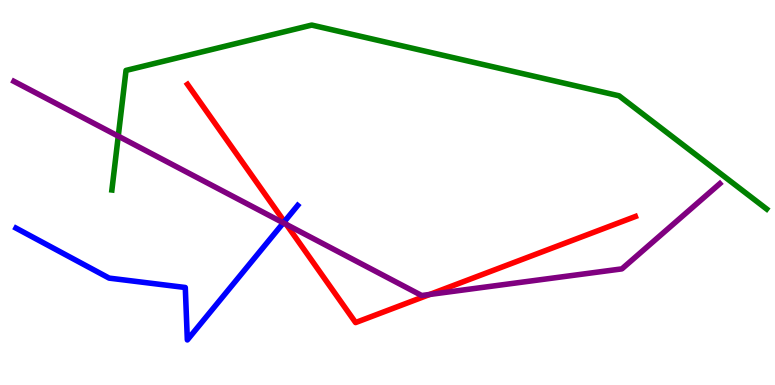[{'lines': ['blue', 'red'], 'intersections': [{'x': 3.67, 'y': 4.24}]}, {'lines': ['green', 'red'], 'intersections': []}, {'lines': ['purple', 'red'], 'intersections': [{'x': 3.69, 'y': 4.17}, {'x': 5.55, 'y': 2.35}]}, {'lines': ['blue', 'green'], 'intersections': []}, {'lines': ['blue', 'purple'], 'intersections': [{'x': 3.66, 'y': 4.21}]}, {'lines': ['green', 'purple'], 'intersections': [{'x': 1.53, 'y': 6.46}]}]